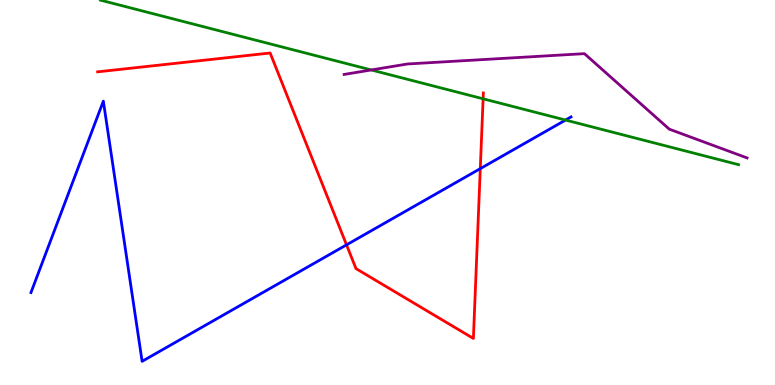[{'lines': ['blue', 'red'], 'intersections': [{'x': 4.47, 'y': 3.64}, {'x': 6.2, 'y': 5.62}]}, {'lines': ['green', 'red'], 'intersections': [{'x': 6.23, 'y': 7.43}]}, {'lines': ['purple', 'red'], 'intersections': []}, {'lines': ['blue', 'green'], 'intersections': [{'x': 7.3, 'y': 6.88}]}, {'lines': ['blue', 'purple'], 'intersections': []}, {'lines': ['green', 'purple'], 'intersections': [{'x': 4.79, 'y': 8.18}]}]